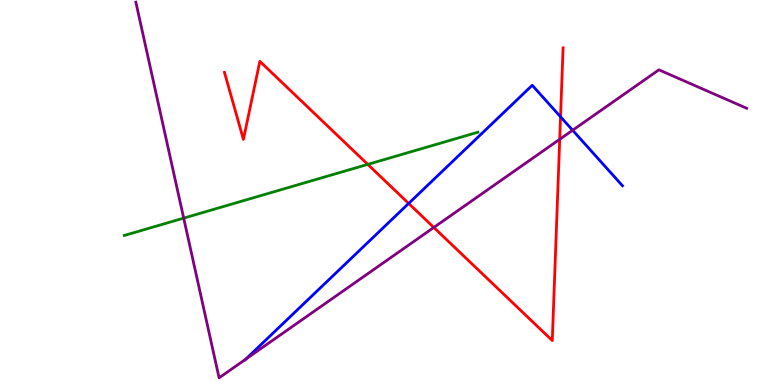[{'lines': ['blue', 'red'], 'intersections': [{'x': 5.27, 'y': 4.72}, {'x': 7.23, 'y': 6.97}]}, {'lines': ['green', 'red'], 'intersections': [{'x': 4.75, 'y': 5.73}]}, {'lines': ['purple', 'red'], 'intersections': [{'x': 5.6, 'y': 4.09}, {'x': 7.22, 'y': 6.38}]}, {'lines': ['blue', 'green'], 'intersections': []}, {'lines': ['blue', 'purple'], 'intersections': [{'x': 3.17, 'y': 0.672}, {'x': 7.39, 'y': 6.62}]}, {'lines': ['green', 'purple'], 'intersections': [{'x': 2.37, 'y': 4.33}]}]